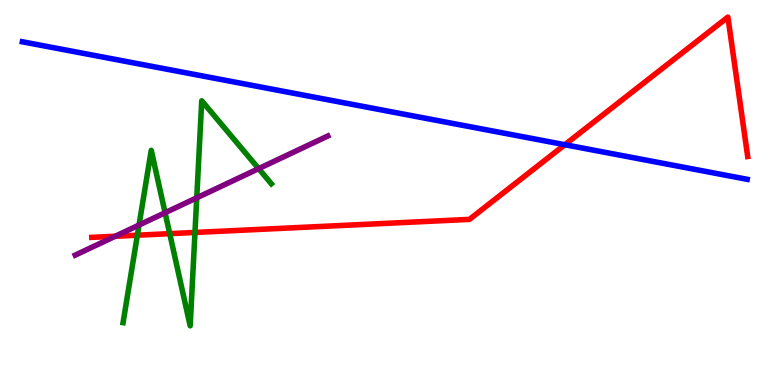[{'lines': ['blue', 'red'], 'intersections': [{'x': 7.29, 'y': 6.24}]}, {'lines': ['green', 'red'], 'intersections': [{'x': 1.77, 'y': 3.89}, {'x': 2.19, 'y': 3.93}, {'x': 2.52, 'y': 3.96}]}, {'lines': ['purple', 'red'], 'intersections': [{'x': 1.49, 'y': 3.86}]}, {'lines': ['blue', 'green'], 'intersections': []}, {'lines': ['blue', 'purple'], 'intersections': []}, {'lines': ['green', 'purple'], 'intersections': [{'x': 1.79, 'y': 4.15}, {'x': 2.13, 'y': 4.47}, {'x': 2.54, 'y': 4.86}, {'x': 3.34, 'y': 5.62}]}]